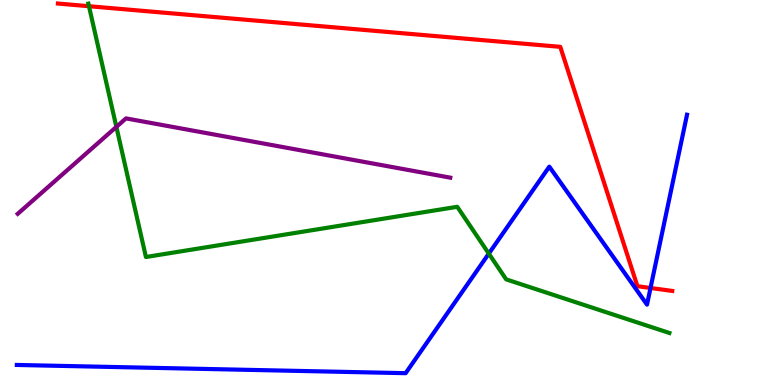[{'lines': ['blue', 'red'], 'intersections': [{'x': 8.39, 'y': 2.52}]}, {'lines': ['green', 'red'], 'intersections': [{'x': 1.15, 'y': 9.84}]}, {'lines': ['purple', 'red'], 'intersections': []}, {'lines': ['blue', 'green'], 'intersections': [{'x': 6.31, 'y': 3.41}]}, {'lines': ['blue', 'purple'], 'intersections': []}, {'lines': ['green', 'purple'], 'intersections': [{'x': 1.5, 'y': 6.7}]}]